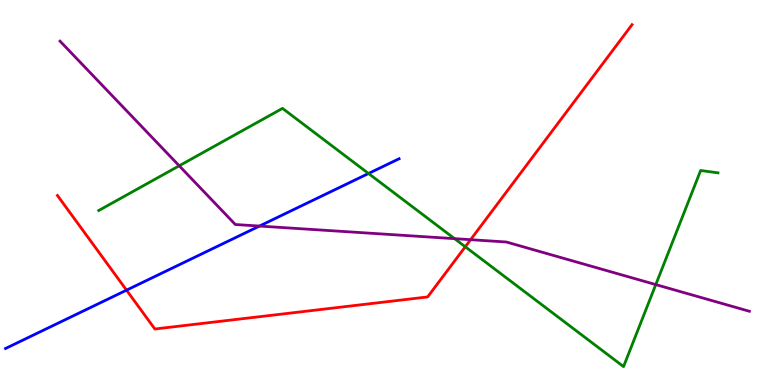[{'lines': ['blue', 'red'], 'intersections': [{'x': 1.63, 'y': 2.46}]}, {'lines': ['green', 'red'], 'intersections': [{'x': 6.0, 'y': 3.59}]}, {'lines': ['purple', 'red'], 'intersections': [{'x': 6.07, 'y': 3.77}]}, {'lines': ['blue', 'green'], 'intersections': [{'x': 4.75, 'y': 5.49}]}, {'lines': ['blue', 'purple'], 'intersections': [{'x': 3.35, 'y': 4.13}]}, {'lines': ['green', 'purple'], 'intersections': [{'x': 2.31, 'y': 5.69}, {'x': 5.87, 'y': 3.8}, {'x': 8.46, 'y': 2.61}]}]